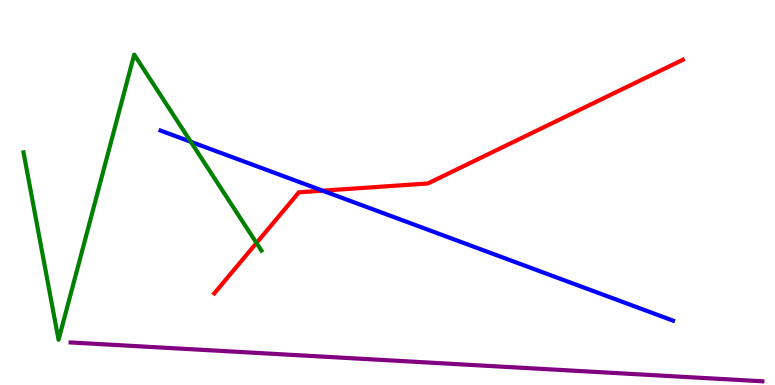[{'lines': ['blue', 'red'], 'intersections': [{'x': 4.16, 'y': 5.05}]}, {'lines': ['green', 'red'], 'intersections': [{'x': 3.31, 'y': 3.69}]}, {'lines': ['purple', 'red'], 'intersections': []}, {'lines': ['blue', 'green'], 'intersections': [{'x': 2.46, 'y': 6.32}]}, {'lines': ['blue', 'purple'], 'intersections': []}, {'lines': ['green', 'purple'], 'intersections': []}]